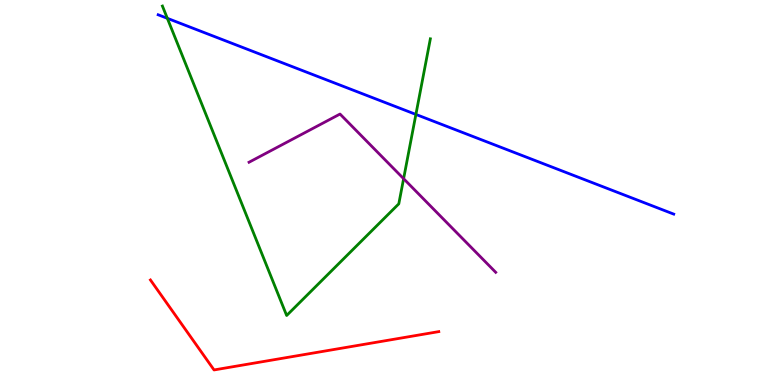[{'lines': ['blue', 'red'], 'intersections': []}, {'lines': ['green', 'red'], 'intersections': []}, {'lines': ['purple', 'red'], 'intersections': []}, {'lines': ['blue', 'green'], 'intersections': [{'x': 2.16, 'y': 9.52}, {'x': 5.37, 'y': 7.03}]}, {'lines': ['blue', 'purple'], 'intersections': []}, {'lines': ['green', 'purple'], 'intersections': [{'x': 5.21, 'y': 5.36}]}]